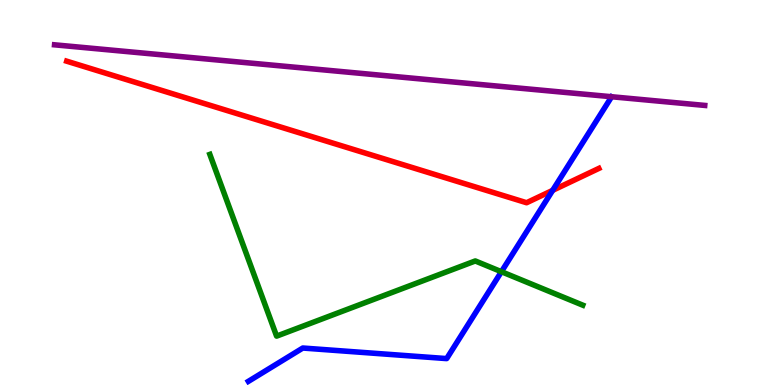[{'lines': ['blue', 'red'], 'intersections': [{'x': 7.13, 'y': 5.06}]}, {'lines': ['green', 'red'], 'intersections': []}, {'lines': ['purple', 'red'], 'intersections': []}, {'lines': ['blue', 'green'], 'intersections': [{'x': 6.47, 'y': 2.94}]}, {'lines': ['blue', 'purple'], 'intersections': []}, {'lines': ['green', 'purple'], 'intersections': []}]